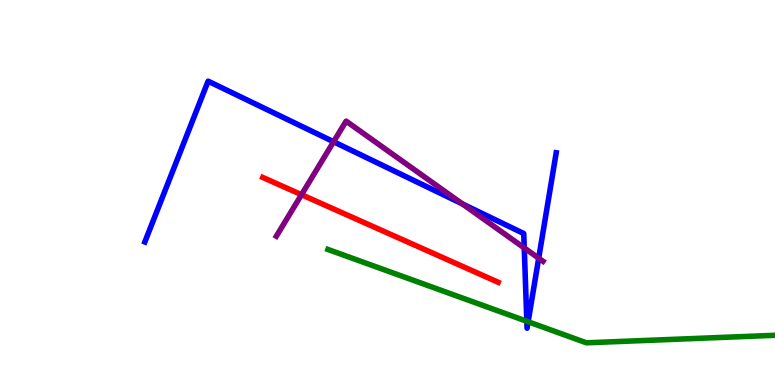[{'lines': ['blue', 'red'], 'intersections': []}, {'lines': ['green', 'red'], 'intersections': []}, {'lines': ['purple', 'red'], 'intersections': [{'x': 3.89, 'y': 4.94}]}, {'lines': ['blue', 'green'], 'intersections': [{'x': 6.8, 'y': 1.65}, {'x': 6.81, 'y': 1.64}]}, {'lines': ['blue', 'purple'], 'intersections': [{'x': 4.3, 'y': 6.32}, {'x': 5.97, 'y': 4.7}, {'x': 6.76, 'y': 3.56}, {'x': 6.95, 'y': 3.29}]}, {'lines': ['green', 'purple'], 'intersections': []}]